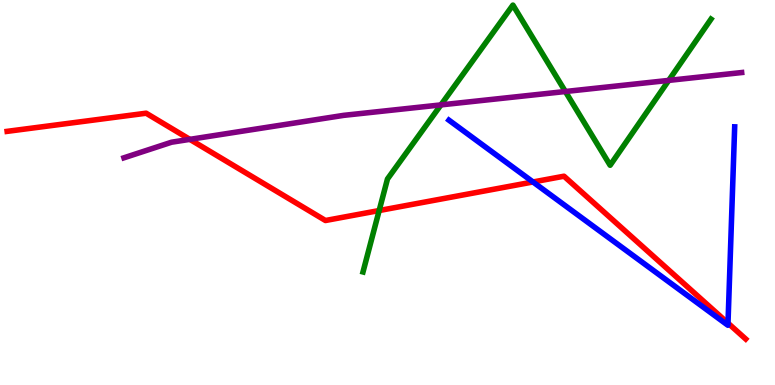[{'lines': ['blue', 'red'], 'intersections': [{'x': 6.88, 'y': 5.27}, {'x': 9.39, 'y': 1.61}]}, {'lines': ['green', 'red'], 'intersections': [{'x': 4.89, 'y': 4.53}]}, {'lines': ['purple', 'red'], 'intersections': [{'x': 2.45, 'y': 6.38}]}, {'lines': ['blue', 'green'], 'intersections': []}, {'lines': ['blue', 'purple'], 'intersections': []}, {'lines': ['green', 'purple'], 'intersections': [{'x': 5.69, 'y': 7.28}, {'x': 7.29, 'y': 7.62}, {'x': 8.63, 'y': 7.91}]}]